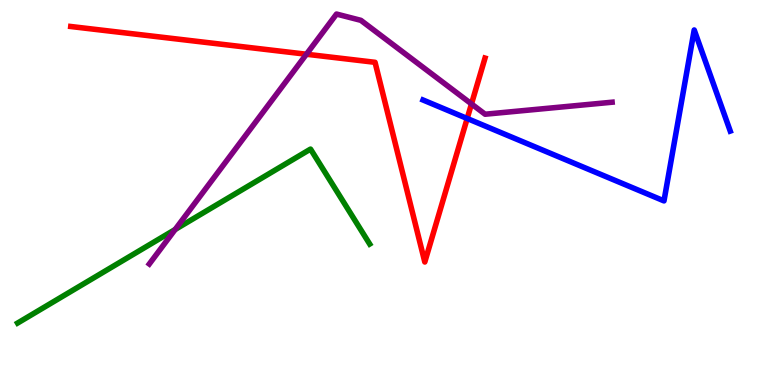[{'lines': ['blue', 'red'], 'intersections': [{'x': 6.03, 'y': 6.92}]}, {'lines': ['green', 'red'], 'intersections': []}, {'lines': ['purple', 'red'], 'intersections': [{'x': 3.95, 'y': 8.59}, {'x': 6.08, 'y': 7.3}]}, {'lines': ['blue', 'green'], 'intersections': []}, {'lines': ['blue', 'purple'], 'intersections': []}, {'lines': ['green', 'purple'], 'intersections': [{'x': 2.26, 'y': 4.04}]}]